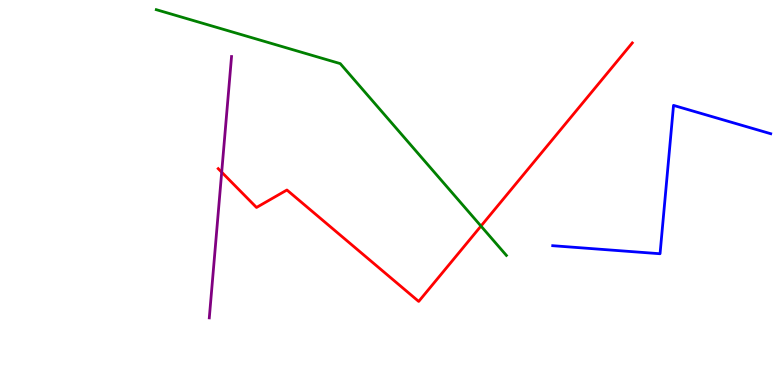[{'lines': ['blue', 'red'], 'intersections': []}, {'lines': ['green', 'red'], 'intersections': [{'x': 6.21, 'y': 4.13}]}, {'lines': ['purple', 'red'], 'intersections': [{'x': 2.86, 'y': 5.53}]}, {'lines': ['blue', 'green'], 'intersections': []}, {'lines': ['blue', 'purple'], 'intersections': []}, {'lines': ['green', 'purple'], 'intersections': []}]